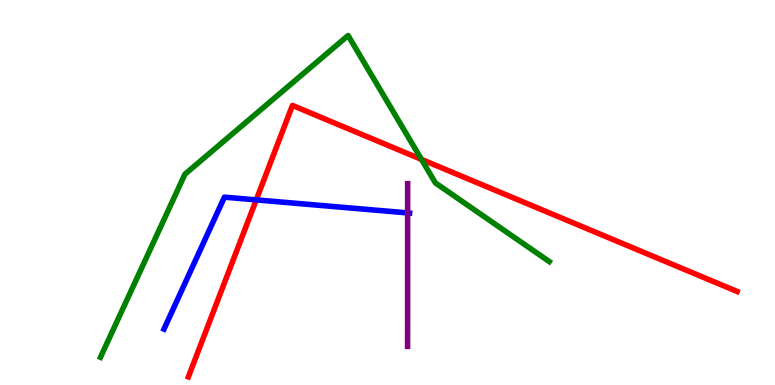[{'lines': ['blue', 'red'], 'intersections': [{'x': 3.31, 'y': 4.81}]}, {'lines': ['green', 'red'], 'intersections': [{'x': 5.44, 'y': 5.86}]}, {'lines': ['purple', 'red'], 'intersections': []}, {'lines': ['blue', 'green'], 'intersections': []}, {'lines': ['blue', 'purple'], 'intersections': [{'x': 5.26, 'y': 4.47}]}, {'lines': ['green', 'purple'], 'intersections': []}]